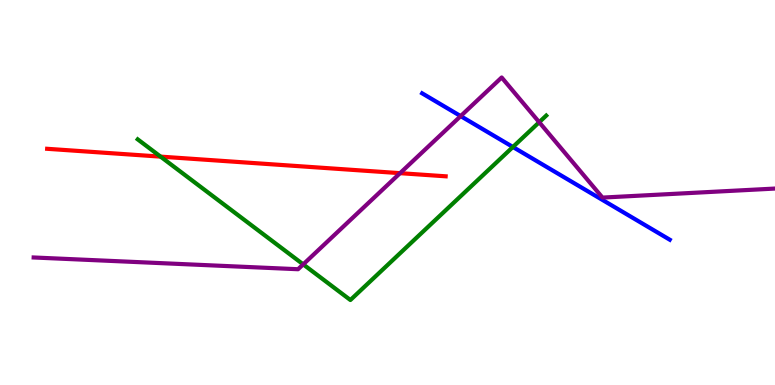[{'lines': ['blue', 'red'], 'intersections': []}, {'lines': ['green', 'red'], 'intersections': [{'x': 2.07, 'y': 5.93}]}, {'lines': ['purple', 'red'], 'intersections': [{'x': 5.16, 'y': 5.5}]}, {'lines': ['blue', 'green'], 'intersections': [{'x': 6.62, 'y': 6.18}]}, {'lines': ['blue', 'purple'], 'intersections': [{'x': 5.94, 'y': 6.98}]}, {'lines': ['green', 'purple'], 'intersections': [{'x': 3.91, 'y': 3.13}, {'x': 6.96, 'y': 6.83}]}]